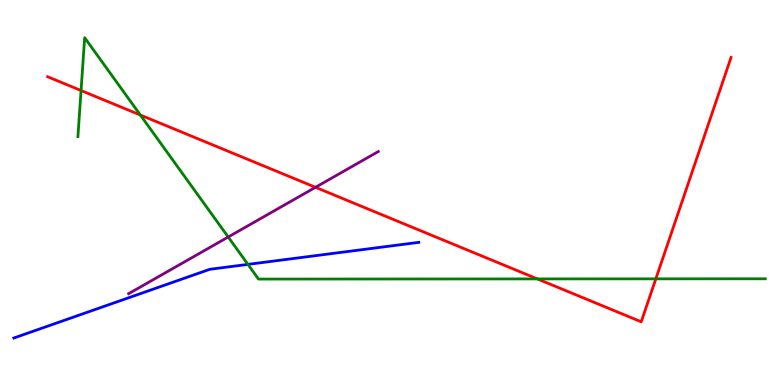[{'lines': ['blue', 'red'], 'intersections': []}, {'lines': ['green', 'red'], 'intersections': [{'x': 1.05, 'y': 7.65}, {'x': 1.81, 'y': 7.01}, {'x': 6.93, 'y': 2.76}, {'x': 8.46, 'y': 2.76}]}, {'lines': ['purple', 'red'], 'intersections': [{'x': 4.07, 'y': 5.13}]}, {'lines': ['blue', 'green'], 'intersections': [{'x': 3.2, 'y': 3.13}]}, {'lines': ['blue', 'purple'], 'intersections': []}, {'lines': ['green', 'purple'], 'intersections': [{'x': 2.94, 'y': 3.84}]}]